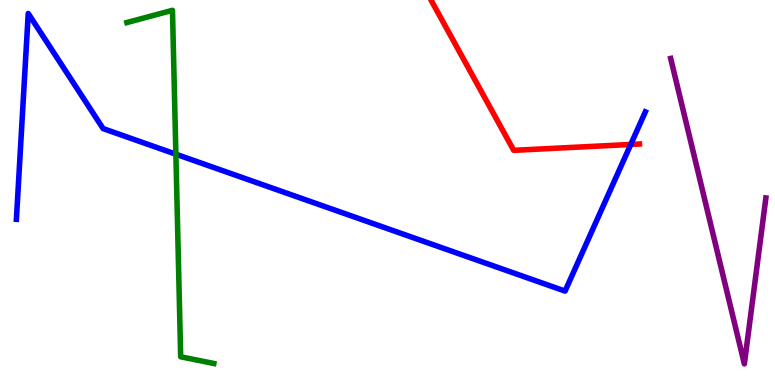[{'lines': ['blue', 'red'], 'intersections': [{'x': 8.14, 'y': 6.25}]}, {'lines': ['green', 'red'], 'intersections': []}, {'lines': ['purple', 'red'], 'intersections': []}, {'lines': ['blue', 'green'], 'intersections': [{'x': 2.27, 'y': 6.0}]}, {'lines': ['blue', 'purple'], 'intersections': []}, {'lines': ['green', 'purple'], 'intersections': []}]